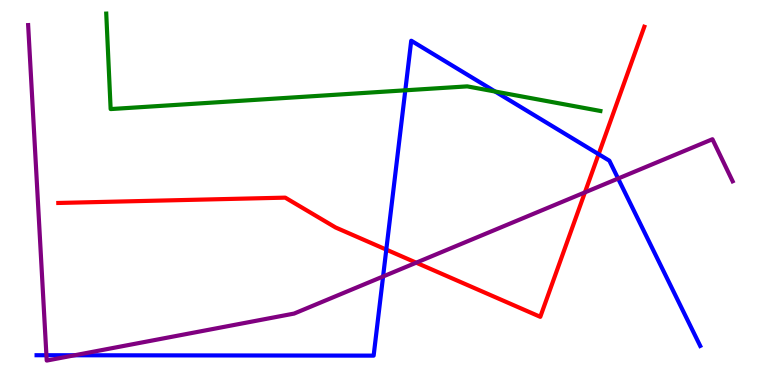[{'lines': ['blue', 'red'], 'intersections': [{'x': 4.98, 'y': 3.52}, {'x': 7.72, 'y': 6.0}]}, {'lines': ['green', 'red'], 'intersections': []}, {'lines': ['purple', 'red'], 'intersections': [{'x': 5.37, 'y': 3.18}, {'x': 7.55, 'y': 5.0}]}, {'lines': ['blue', 'green'], 'intersections': [{'x': 5.23, 'y': 7.65}, {'x': 6.39, 'y': 7.62}]}, {'lines': ['blue', 'purple'], 'intersections': [{'x': 0.599, 'y': 0.773}, {'x': 0.963, 'y': 0.772}, {'x': 4.94, 'y': 2.82}, {'x': 7.98, 'y': 5.36}]}, {'lines': ['green', 'purple'], 'intersections': []}]